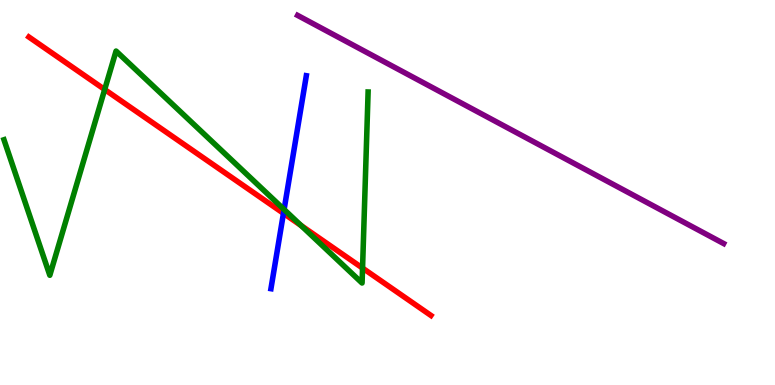[{'lines': ['blue', 'red'], 'intersections': [{'x': 3.66, 'y': 4.46}]}, {'lines': ['green', 'red'], 'intersections': [{'x': 1.35, 'y': 7.68}, {'x': 3.89, 'y': 4.14}, {'x': 4.68, 'y': 3.04}]}, {'lines': ['purple', 'red'], 'intersections': []}, {'lines': ['blue', 'green'], 'intersections': [{'x': 3.67, 'y': 4.56}]}, {'lines': ['blue', 'purple'], 'intersections': []}, {'lines': ['green', 'purple'], 'intersections': []}]